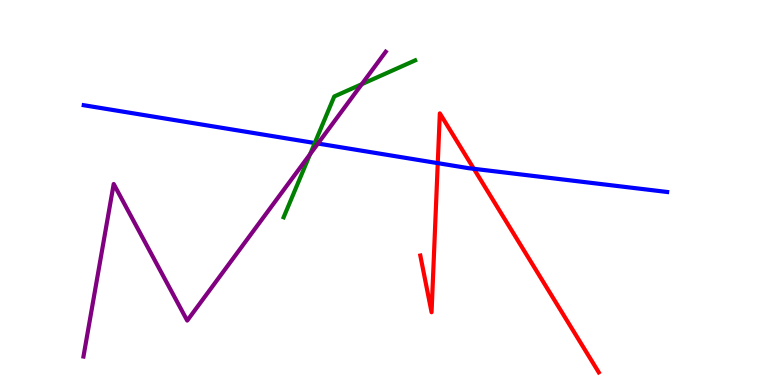[{'lines': ['blue', 'red'], 'intersections': [{'x': 5.65, 'y': 5.76}, {'x': 6.11, 'y': 5.62}]}, {'lines': ['green', 'red'], 'intersections': []}, {'lines': ['purple', 'red'], 'intersections': []}, {'lines': ['blue', 'green'], 'intersections': [{'x': 4.06, 'y': 6.29}]}, {'lines': ['blue', 'purple'], 'intersections': [{'x': 4.1, 'y': 6.27}]}, {'lines': ['green', 'purple'], 'intersections': [{'x': 4.0, 'y': 6.0}, {'x': 4.67, 'y': 7.81}]}]